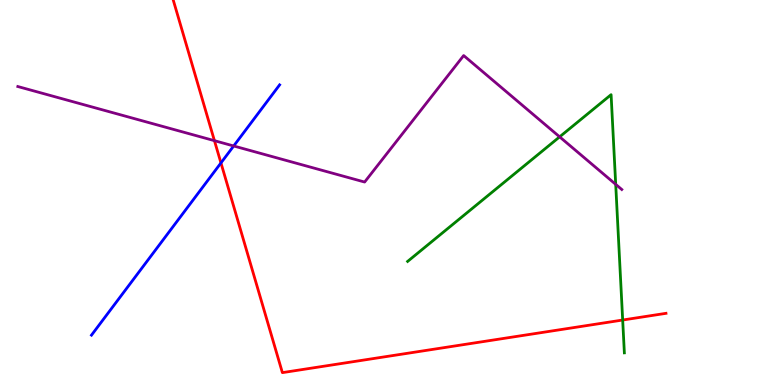[{'lines': ['blue', 'red'], 'intersections': [{'x': 2.85, 'y': 5.77}]}, {'lines': ['green', 'red'], 'intersections': [{'x': 8.03, 'y': 1.69}]}, {'lines': ['purple', 'red'], 'intersections': [{'x': 2.77, 'y': 6.35}]}, {'lines': ['blue', 'green'], 'intersections': []}, {'lines': ['blue', 'purple'], 'intersections': [{'x': 3.02, 'y': 6.21}]}, {'lines': ['green', 'purple'], 'intersections': [{'x': 7.22, 'y': 6.45}, {'x': 7.94, 'y': 5.21}]}]